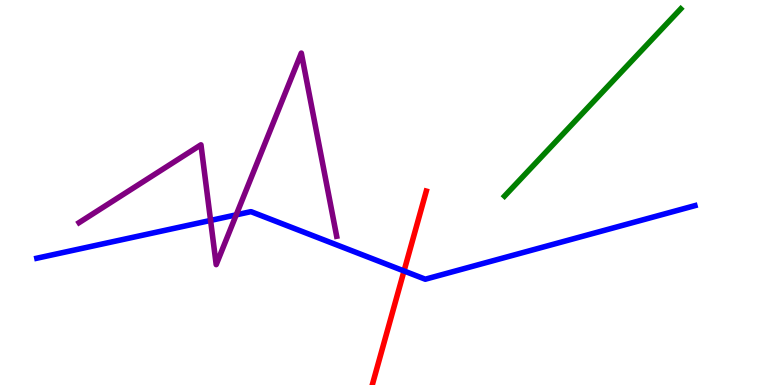[{'lines': ['blue', 'red'], 'intersections': [{'x': 5.21, 'y': 2.96}]}, {'lines': ['green', 'red'], 'intersections': []}, {'lines': ['purple', 'red'], 'intersections': []}, {'lines': ['blue', 'green'], 'intersections': []}, {'lines': ['blue', 'purple'], 'intersections': [{'x': 2.72, 'y': 4.27}, {'x': 3.05, 'y': 4.42}]}, {'lines': ['green', 'purple'], 'intersections': []}]